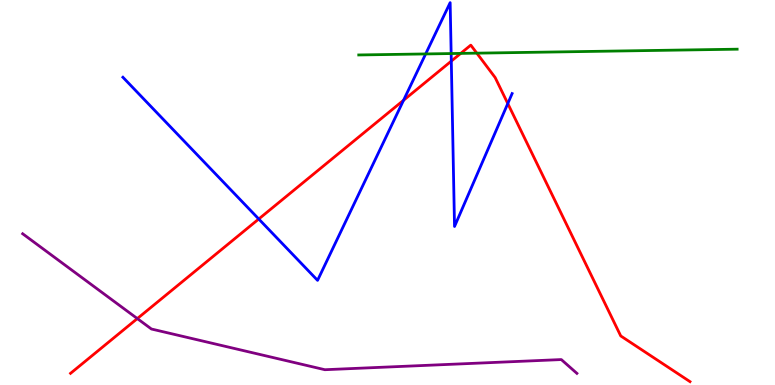[{'lines': ['blue', 'red'], 'intersections': [{'x': 3.34, 'y': 4.31}, {'x': 5.21, 'y': 7.4}, {'x': 5.82, 'y': 8.41}, {'x': 6.55, 'y': 7.31}]}, {'lines': ['green', 'red'], 'intersections': [{'x': 5.94, 'y': 8.61}, {'x': 6.15, 'y': 8.62}]}, {'lines': ['purple', 'red'], 'intersections': [{'x': 1.77, 'y': 1.73}]}, {'lines': ['blue', 'green'], 'intersections': [{'x': 5.49, 'y': 8.6}, {'x': 5.82, 'y': 8.61}]}, {'lines': ['blue', 'purple'], 'intersections': []}, {'lines': ['green', 'purple'], 'intersections': []}]